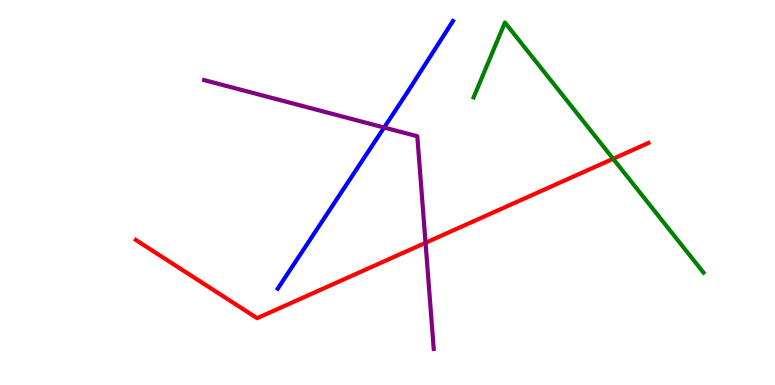[{'lines': ['blue', 'red'], 'intersections': []}, {'lines': ['green', 'red'], 'intersections': [{'x': 7.91, 'y': 5.88}]}, {'lines': ['purple', 'red'], 'intersections': [{'x': 5.49, 'y': 3.69}]}, {'lines': ['blue', 'green'], 'intersections': []}, {'lines': ['blue', 'purple'], 'intersections': [{'x': 4.96, 'y': 6.69}]}, {'lines': ['green', 'purple'], 'intersections': []}]